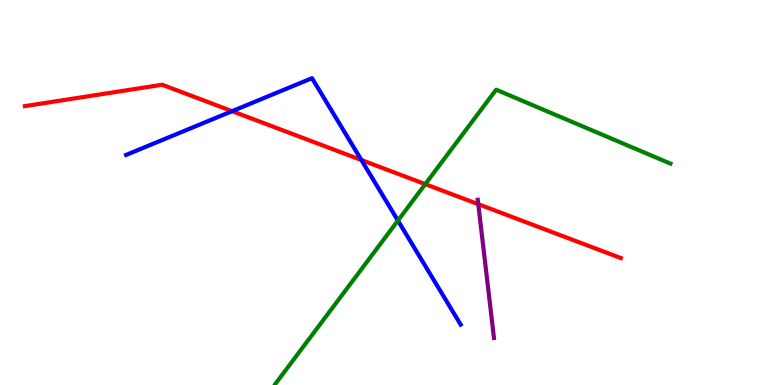[{'lines': ['blue', 'red'], 'intersections': [{'x': 3.0, 'y': 7.11}, {'x': 4.66, 'y': 5.84}]}, {'lines': ['green', 'red'], 'intersections': [{'x': 5.49, 'y': 5.22}]}, {'lines': ['purple', 'red'], 'intersections': [{'x': 6.17, 'y': 4.7}]}, {'lines': ['blue', 'green'], 'intersections': [{'x': 5.13, 'y': 4.27}]}, {'lines': ['blue', 'purple'], 'intersections': []}, {'lines': ['green', 'purple'], 'intersections': []}]